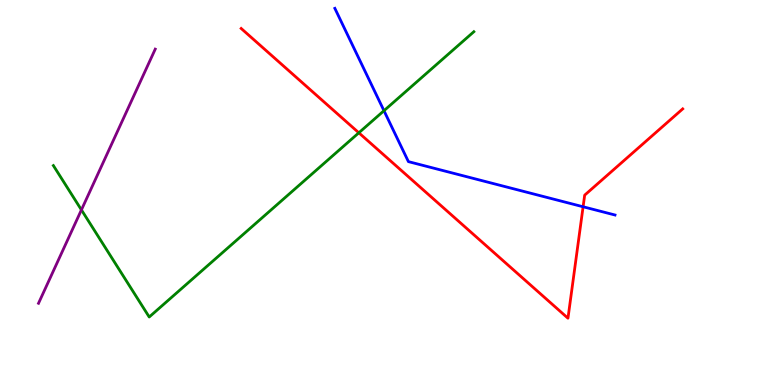[{'lines': ['blue', 'red'], 'intersections': [{'x': 7.52, 'y': 4.63}]}, {'lines': ['green', 'red'], 'intersections': [{'x': 4.63, 'y': 6.55}]}, {'lines': ['purple', 'red'], 'intersections': []}, {'lines': ['blue', 'green'], 'intersections': [{'x': 4.95, 'y': 7.12}]}, {'lines': ['blue', 'purple'], 'intersections': []}, {'lines': ['green', 'purple'], 'intersections': [{'x': 1.05, 'y': 4.55}]}]